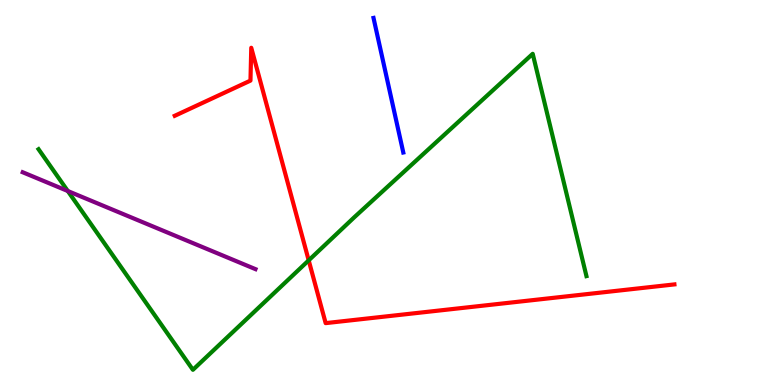[{'lines': ['blue', 'red'], 'intersections': []}, {'lines': ['green', 'red'], 'intersections': [{'x': 3.98, 'y': 3.24}]}, {'lines': ['purple', 'red'], 'intersections': []}, {'lines': ['blue', 'green'], 'intersections': []}, {'lines': ['blue', 'purple'], 'intersections': []}, {'lines': ['green', 'purple'], 'intersections': [{'x': 0.875, 'y': 5.04}]}]